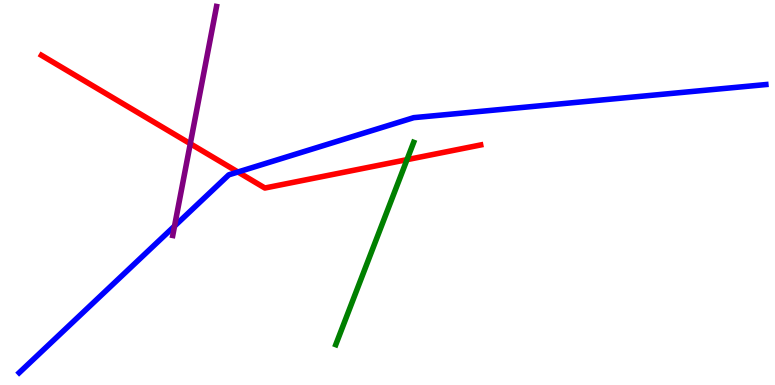[{'lines': ['blue', 'red'], 'intersections': [{'x': 3.07, 'y': 5.53}]}, {'lines': ['green', 'red'], 'intersections': [{'x': 5.25, 'y': 5.85}]}, {'lines': ['purple', 'red'], 'intersections': [{'x': 2.46, 'y': 6.27}]}, {'lines': ['blue', 'green'], 'intersections': []}, {'lines': ['blue', 'purple'], 'intersections': [{'x': 2.25, 'y': 4.13}]}, {'lines': ['green', 'purple'], 'intersections': []}]